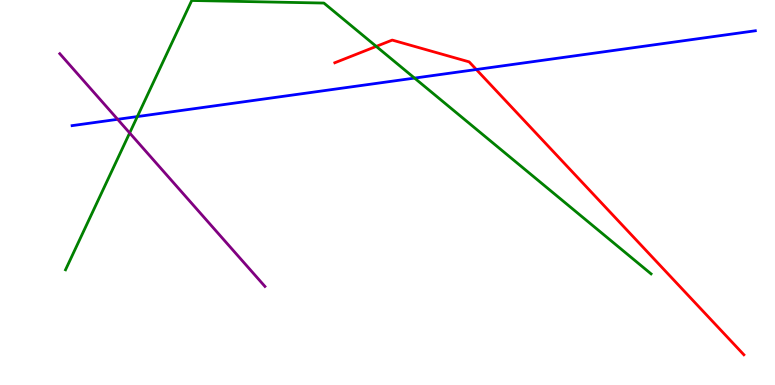[{'lines': ['blue', 'red'], 'intersections': [{'x': 6.15, 'y': 8.19}]}, {'lines': ['green', 'red'], 'intersections': [{'x': 4.85, 'y': 8.79}]}, {'lines': ['purple', 'red'], 'intersections': []}, {'lines': ['blue', 'green'], 'intersections': [{'x': 1.77, 'y': 6.97}, {'x': 5.35, 'y': 7.97}]}, {'lines': ['blue', 'purple'], 'intersections': [{'x': 1.52, 'y': 6.9}]}, {'lines': ['green', 'purple'], 'intersections': [{'x': 1.67, 'y': 6.55}]}]